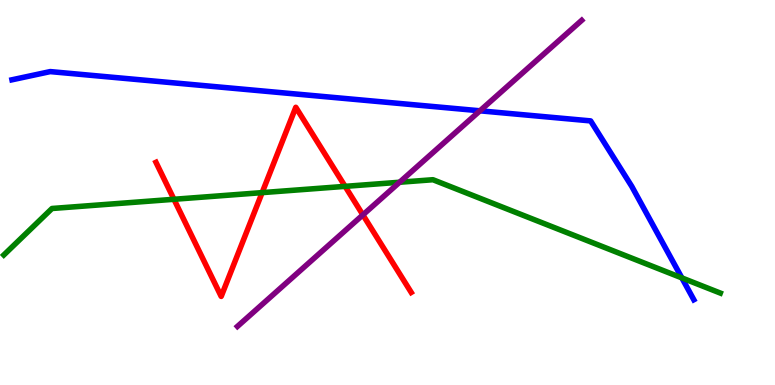[{'lines': ['blue', 'red'], 'intersections': []}, {'lines': ['green', 'red'], 'intersections': [{'x': 2.24, 'y': 4.82}, {'x': 3.38, 'y': 5.0}, {'x': 4.45, 'y': 5.16}]}, {'lines': ['purple', 'red'], 'intersections': [{'x': 4.68, 'y': 4.42}]}, {'lines': ['blue', 'green'], 'intersections': [{'x': 8.8, 'y': 2.78}]}, {'lines': ['blue', 'purple'], 'intersections': [{'x': 6.19, 'y': 7.12}]}, {'lines': ['green', 'purple'], 'intersections': [{'x': 5.16, 'y': 5.27}]}]